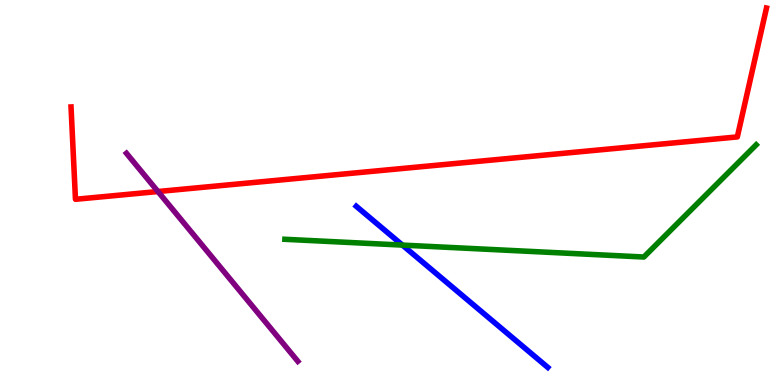[{'lines': ['blue', 'red'], 'intersections': []}, {'lines': ['green', 'red'], 'intersections': []}, {'lines': ['purple', 'red'], 'intersections': [{'x': 2.04, 'y': 5.03}]}, {'lines': ['blue', 'green'], 'intersections': [{'x': 5.19, 'y': 3.63}]}, {'lines': ['blue', 'purple'], 'intersections': []}, {'lines': ['green', 'purple'], 'intersections': []}]